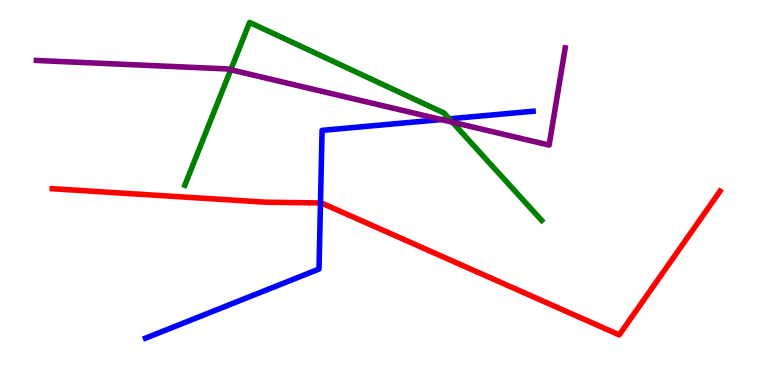[{'lines': ['blue', 'red'], 'intersections': [{'x': 4.14, 'y': 4.73}]}, {'lines': ['green', 'red'], 'intersections': []}, {'lines': ['purple', 'red'], 'intersections': []}, {'lines': ['blue', 'green'], 'intersections': [{'x': 5.8, 'y': 6.91}]}, {'lines': ['blue', 'purple'], 'intersections': [{'x': 5.69, 'y': 6.89}]}, {'lines': ['green', 'purple'], 'intersections': [{'x': 2.98, 'y': 8.19}, {'x': 5.84, 'y': 6.83}]}]